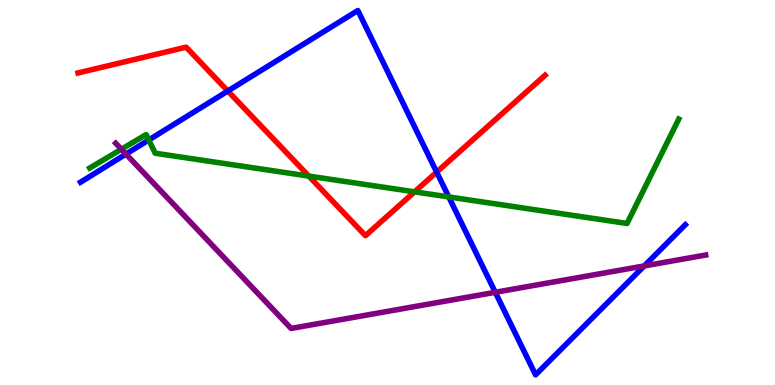[{'lines': ['blue', 'red'], 'intersections': [{'x': 2.94, 'y': 7.64}, {'x': 5.63, 'y': 5.53}]}, {'lines': ['green', 'red'], 'intersections': [{'x': 3.98, 'y': 5.43}, {'x': 5.35, 'y': 5.02}]}, {'lines': ['purple', 'red'], 'intersections': []}, {'lines': ['blue', 'green'], 'intersections': [{'x': 1.92, 'y': 6.36}, {'x': 5.79, 'y': 4.89}]}, {'lines': ['blue', 'purple'], 'intersections': [{'x': 1.63, 'y': 6.0}, {'x': 6.39, 'y': 2.41}, {'x': 8.31, 'y': 3.09}]}, {'lines': ['green', 'purple'], 'intersections': [{'x': 1.57, 'y': 6.12}]}]